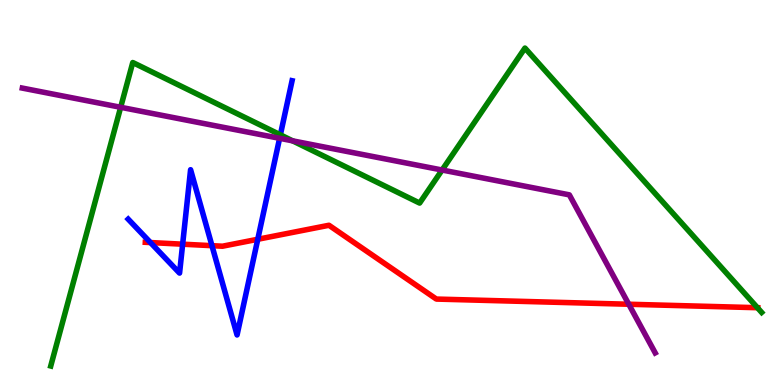[{'lines': ['blue', 'red'], 'intersections': [{'x': 1.94, 'y': 3.7}, {'x': 2.36, 'y': 3.66}, {'x': 2.73, 'y': 3.62}, {'x': 3.33, 'y': 3.79}]}, {'lines': ['green', 'red'], 'intersections': [{'x': 9.77, 'y': 2.01}]}, {'lines': ['purple', 'red'], 'intersections': [{'x': 8.11, 'y': 2.1}]}, {'lines': ['blue', 'green'], 'intersections': [{'x': 3.62, 'y': 6.5}]}, {'lines': ['blue', 'purple'], 'intersections': [{'x': 3.61, 'y': 6.41}]}, {'lines': ['green', 'purple'], 'intersections': [{'x': 1.56, 'y': 7.21}, {'x': 3.78, 'y': 6.34}, {'x': 5.7, 'y': 5.58}]}]